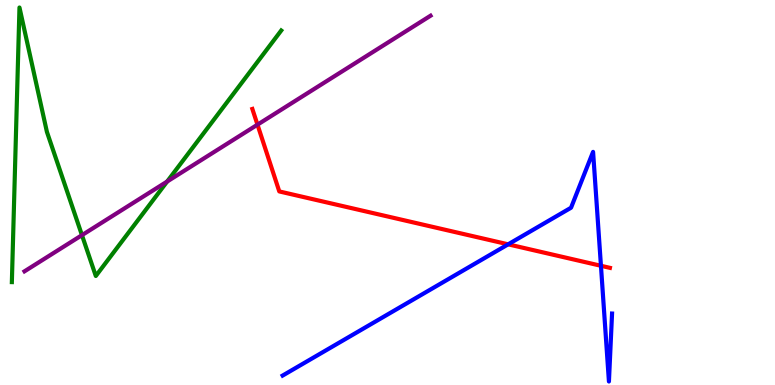[{'lines': ['blue', 'red'], 'intersections': [{'x': 6.56, 'y': 3.65}, {'x': 7.75, 'y': 3.1}]}, {'lines': ['green', 'red'], 'intersections': []}, {'lines': ['purple', 'red'], 'intersections': [{'x': 3.32, 'y': 6.76}]}, {'lines': ['blue', 'green'], 'intersections': []}, {'lines': ['blue', 'purple'], 'intersections': []}, {'lines': ['green', 'purple'], 'intersections': [{'x': 1.06, 'y': 3.89}, {'x': 2.16, 'y': 5.29}]}]